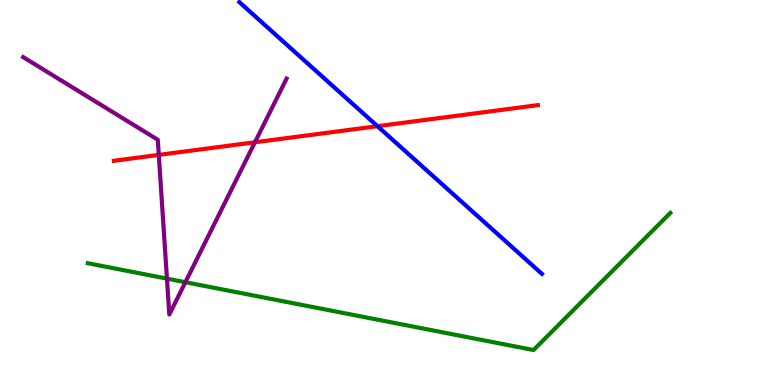[{'lines': ['blue', 'red'], 'intersections': [{'x': 4.87, 'y': 6.72}]}, {'lines': ['green', 'red'], 'intersections': []}, {'lines': ['purple', 'red'], 'intersections': [{'x': 2.05, 'y': 5.98}, {'x': 3.29, 'y': 6.3}]}, {'lines': ['blue', 'green'], 'intersections': []}, {'lines': ['blue', 'purple'], 'intersections': []}, {'lines': ['green', 'purple'], 'intersections': [{'x': 2.15, 'y': 2.76}, {'x': 2.39, 'y': 2.67}]}]